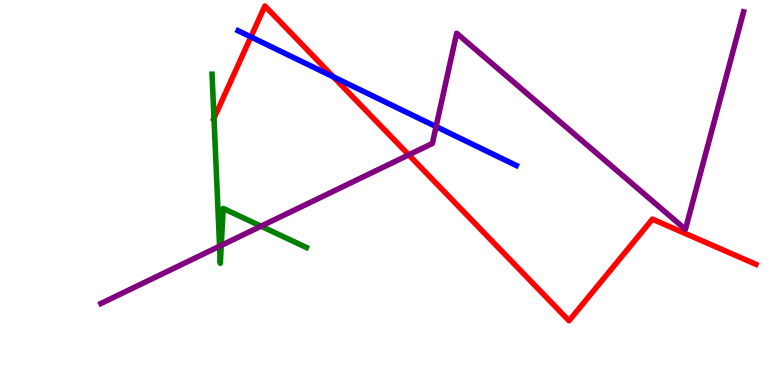[{'lines': ['blue', 'red'], 'intersections': [{'x': 3.24, 'y': 9.04}, {'x': 4.3, 'y': 8.0}]}, {'lines': ['green', 'red'], 'intersections': [{'x': 2.76, 'y': 6.93}]}, {'lines': ['purple', 'red'], 'intersections': [{'x': 5.27, 'y': 5.98}]}, {'lines': ['blue', 'green'], 'intersections': []}, {'lines': ['blue', 'purple'], 'intersections': [{'x': 5.63, 'y': 6.71}]}, {'lines': ['green', 'purple'], 'intersections': [{'x': 2.83, 'y': 3.61}, {'x': 2.86, 'y': 3.63}, {'x': 3.37, 'y': 4.12}]}]